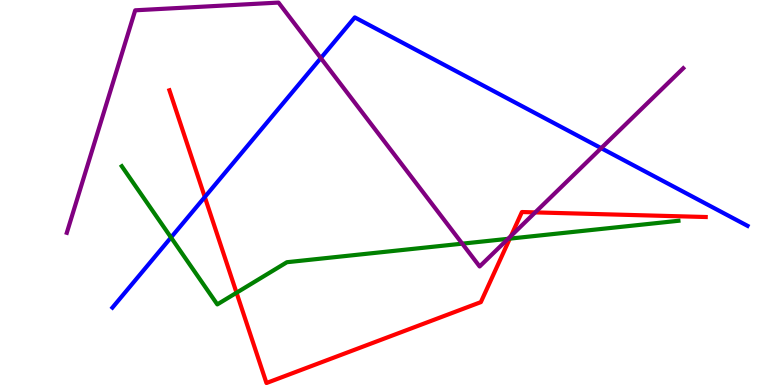[{'lines': ['blue', 'red'], 'intersections': [{'x': 2.64, 'y': 4.88}]}, {'lines': ['green', 'red'], 'intersections': [{'x': 3.05, 'y': 2.4}, {'x': 6.58, 'y': 3.8}]}, {'lines': ['purple', 'red'], 'intersections': [{'x': 6.59, 'y': 3.87}, {'x': 6.91, 'y': 4.48}]}, {'lines': ['blue', 'green'], 'intersections': [{'x': 2.21, 'y': 3.83}]}, {'lines': ['blue', 'purple'], 'intersections': [{'x': 4.14, 'y': 8.49}, {'x': 7.76, 'y': 6.15}]}, {'lines': ['green', 'purple'], 'intersections': [{'x': 5.96, 'y': 3.67}, {'x': 6.56, 'y': 3.8}]}]